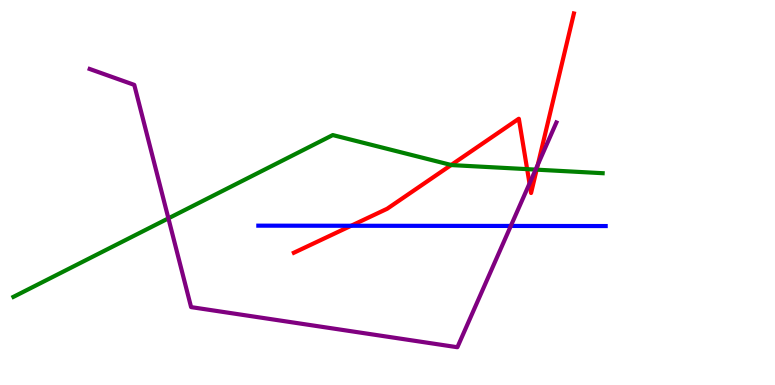[{'lines': ['blue', 'red'], 'intersections': [{'x': 4.53, 'y': 4.14}]}, {'lines': ['green', 'red'], 'intersections': [{'x': 5.82, 'y': 5.71}, {'x': 6.8, 'y': 5.61}, {'x': 6.92, 'y': 5.59}]}, {'lines': ['purple', 'red'], 'intersections': [{'x': 6.83, 'y': 5.23}, {'x': 6.94, 'y': 5.73}]}, {'lines': ['blue', 'green'], 'intersections': []}, {'lines': ['blue', 'purple'], 'intersections': [{'x': 6.59, 'y': 4.13}]}, {'lines': ['green', 'purple'], 'intersections': [{'x': 2.17, 'y': 4.33}, {'x': 6.91, 'y': 5.59}]}]